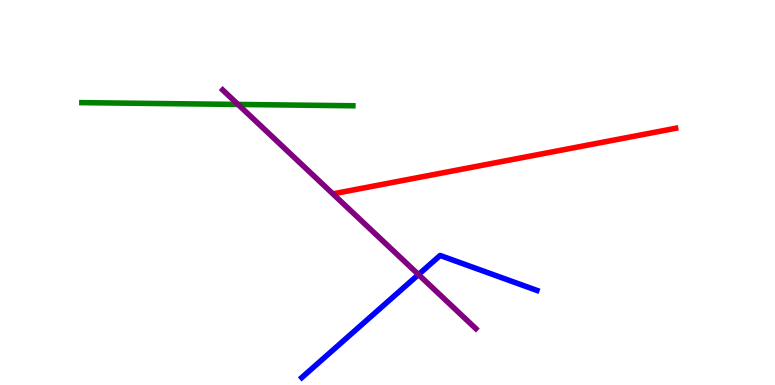[{'lines': ['blue', 'red'], 'intersections': []}, {'lines': ['green', 'red'], 'intersections': []}, {'lines': ['purple', 'red'], 'intersections': []}, {'lines': ['blue', 'green'], 'intersections': []}, {'lines': ['blue', 'purple'], 'intersections': [{'x': 5.4, 'y': 2.87}]}, {'lines': ['green', 'purple'], 'intersections': [{'x': 3.07, 'y': 7.29}]}]